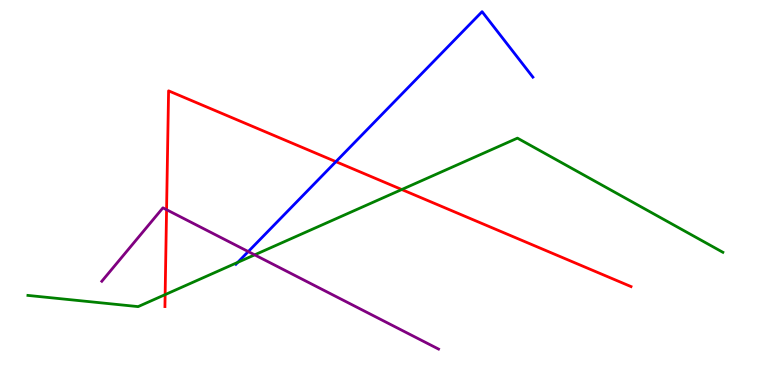[{'lines': ['blue', 'red'], 'intersections': [{'x': 4.33, 'y': 5.8}]}, {'lines': ['green', 'red'], 'intersections': [{'x': 2.13, 'y': 2.35}, {'x': 5.18, 'y': 5.08}]}, {'lines': ['purple', 'red'], 'intersections': [{'x': 2.15, 'y': 4.55}]}, {'lines': ['blue', 'green'], 'intersections': [{'x': 3.07, 'y': 3.19}]}, {'lines': ['blue', 'purple'], 'intersections': [{'x': 3.2, 'y': 3.47}]}, {'lines': ['green', 'purple'], 'intersections': [{'x': 3.29, 'y': 3.38}]}]